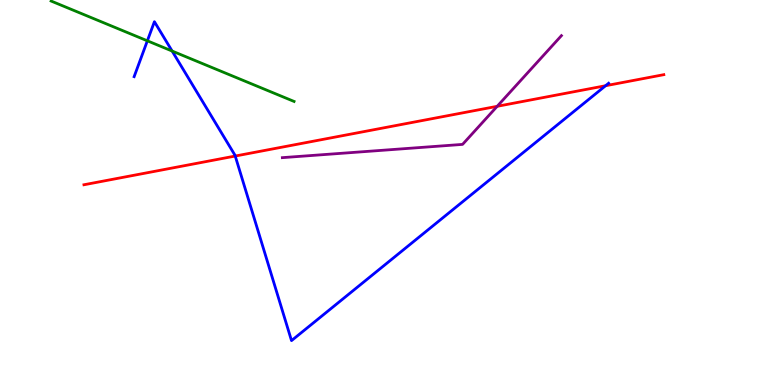[{'lines': ['blue', 'red'], 'intersections': [{'x': 3.04, 'y': 5.95}, {'x': 7.81, 'y': 7.77}]}, {'lines': ['green', 'red'], 'intersections': []}, {'lines': ['purple', 'red'], 'intersections': [{'x': 6.42, 'y': 7.24}]}, {'lines': ['blue', 'green'], 'intersections': [{'x': 1.9, 'y': 8.94}, {'x': 2.22, 'y': 8.67}]}, {'lines': ['blue', 'purple'], 'intersections': []}, {'lines': ['green', 'purple'], 'intersections': []}]